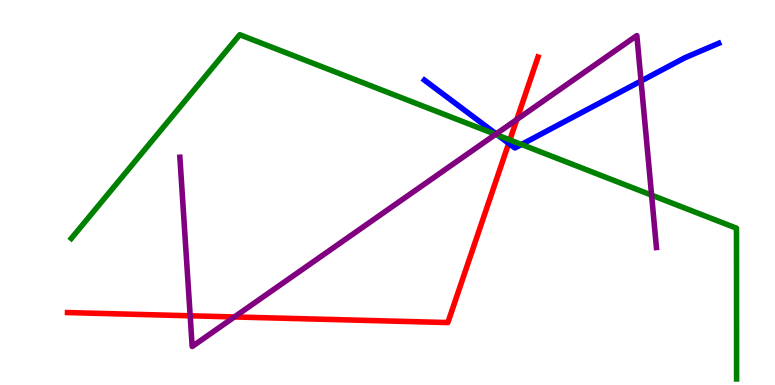[{'lines': ['blue', 'red'], 'intersections': [{'x': 6.56, 'y': 6.28}]}, {'lines': ['green', 'red'], 'intersections': [{'x': 6.58, 'y': 6.37}]}, {'lines': ['purple', 'red'], 'intersections': [{'x': 2.45, 'y': 1.8}, {'x': 3.02, 'y': 1.77}, {'x': 6.67, 'y': 6.9}]}, {'lines': ['blue', 'green'], 'intersections': [{'x': 6.43, 'y': 6.49}, {'x': 6.73, 'y': 6.25}]}, {'lines': ['blue', 'purple'], 'intersections': [{'x': 6.4, 'y': 6.52}, {'x': 8.27, 'y': 7.9}]}, {'lines': ['green', 'purple'], 'intersections': [{'x': 6.39, 'y': 6.51}, {'x': 8.41, 'y': 4.93}]}]